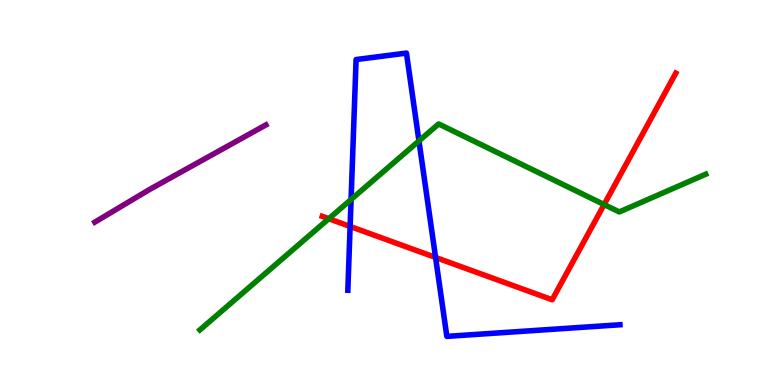[{'lines': ['blue', 'red'], 'intersections': [{'x': 4.52, 'y': 4.12}, {'x': 5.62, 'y': 3.31}]}, {'lines': ['green', 'red'], 'intersections': [{'x': 4.24, 'y': 4.32}, {'x': 7.8, 'y': 4.69}]}, {'lines': ['purple', 'red'], 'intersections': []}, {'lines': ['blue', 'green'], 'intersections': [{'x': 4.53, 'y': 4.82}, {'x': 5.41, 'y': 6.34}]}, {'lines': ['blue', 'purple'], 'intersections': []}, {'lines': ['green', 'purple'], 'intersections': []}]